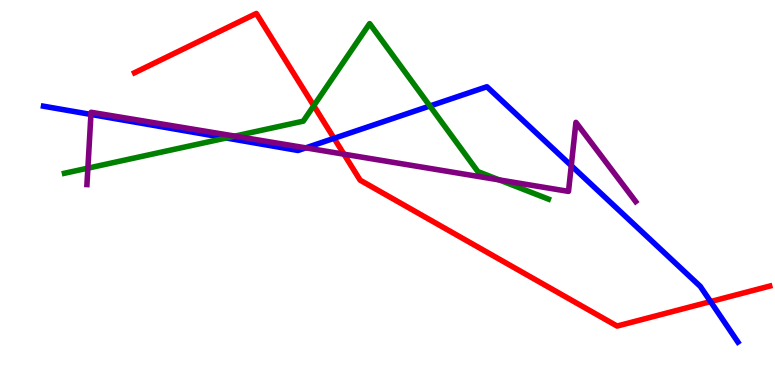[{'lines': ['blue', 'red'], 'intersections': [{'x': 4.31, 'y': 6.41}, {'x': 9.17, 'y': 2.17}]}, {'lines': ['green', 'red'], 'intersections': [{'x': 4.05, 'y': 7.25}]}, {'lines': ['purple', 'red'], 'intersections': [{'x': 4.44, 'y': 6.0}]}, {'lines': ['blue', 'green'], 'intersections': [{'x': 2.92, 'y': 6.42}, {'x': 5.55, 'y': 7.25}]}, {'lines': ['blue', 'purple'], 'intersections': [{'x': 1.17, 'y': 7.03}, {'x': 3.95, 'y': 6.16}, {'x': 7.37, 'y': 5.7}]}, {'lines': ['green', 'purple'], 'intersections': [{'x': 1.13, 'y': 5.63}, {'x': 3.03, 'y': 6.46}, {'x': 6.44, 'y': 5.33}]}]